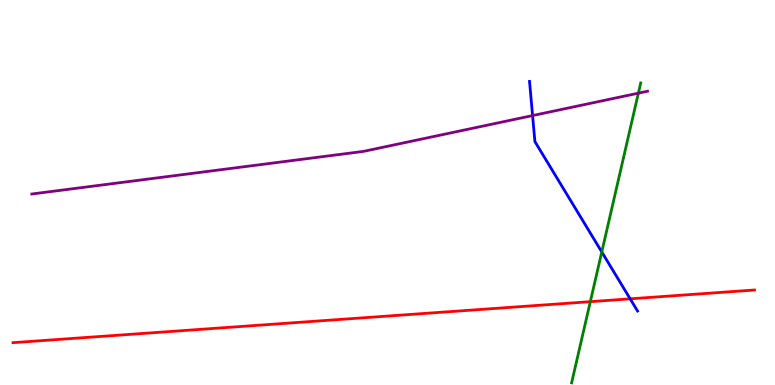[{'lines': ['blue', 'red'], 'intersections': [{'x': 8.13, 'y': 2.24}]}, {'lines': ['green', 'red'], 'intersections': [{'x': 7.62, 'y': 2.16}]}, {'lines': ['purple', 'red'], 'intersections': []}, {'lines': ['blue', 'green'], 'intersections': [{'x': 7.76, 'y': 3.46}]}, {'lines': ['blue', 'purple'], 'intersections': [{'x': 6.87, 'y': 7.0}]}, {'lines': ['green', 'purple'], 'intersections': [{'x': 8.24, 'y': 7.58}]}]